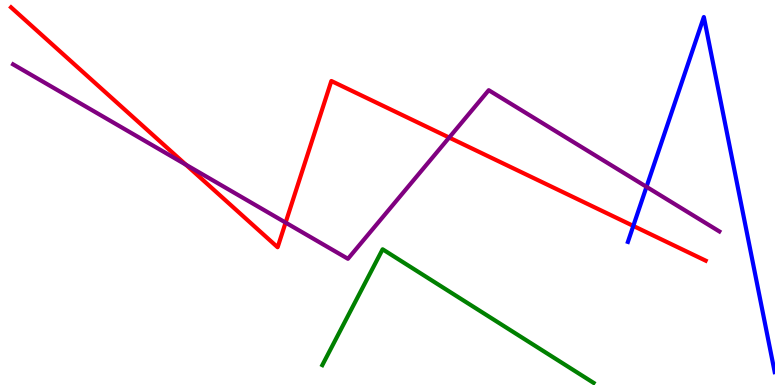[{'lines': ['blue', 'red'], 'intersections': [{'x': 8.17, 'y': 4.13}]}, {'lines': ['green', 'red'], 'intersections': []}, {'lines': ['purple', 'red'], 'intersections': [{'x': 2.4, 'y': 5.72}, {'x': 3.69, 'y': 4.22}, {'x': 5.8, 'y': 6.43}]}, {'lines': ['blue', 'green'], 'intersections': []}, {'lines': ['blue', 'purple'], 'intersections': [{'x': 8.34, 'y': 5.15}]}, {'lines': ['green', 'purple'], 'intersections': []}]